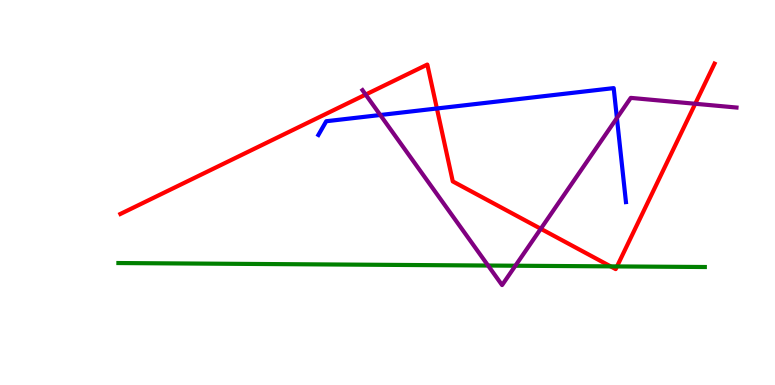[{'lines': ['blue', 'red'], 'intersections': [{'x': 5.64, 'y': 7.18}]}, {'lines': ['green', 'red'], 'intersections': [{'x': 7.88, 'y': 3.08}, {'x': 7.96, 'y': 3.08}]}, {'lines': ['purple', 'red'], 'intersections': [{'x': 4.72, 'y': 7.54}, {'x': 6.98, 'y': 4.06}, {'x': 8.97, 'y': 7.3}]}, {'lines': ['blue', 'green'], 'intersections': []}, {'lines': ['blue', 'purple'], 'intersections': [{'x': 4.91, 'y': 7.01}, {'x': 7.96, 'y': 6.93}]}, {'lines': ['green', 'purple'], 'intersections': [{'x': 6.3, 'y': 3.1}, {'x': 6.65, 'y': 3.1}]}]